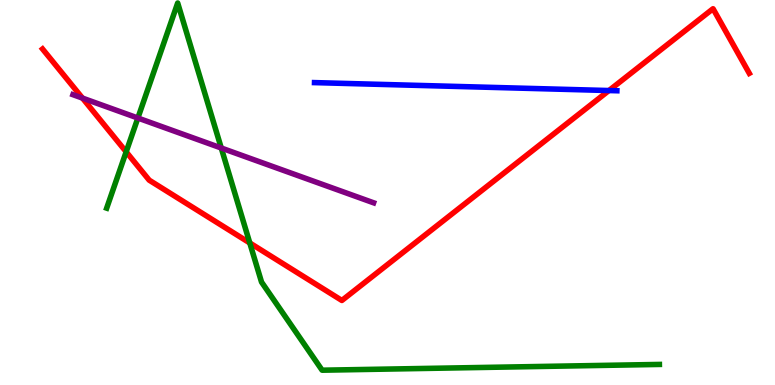[{'lines': ['blue', 'red'], 'intersections': [{'x': 7.86, 'y': 7.65}]}, {'lines': ['green', 'red'], 'intersections': [{'x': 1.63, 'y': 6.06}, {'x': 3.22, 'y': 3.69}]}, {'lines': ['purple', 'red'], 'intersections': [{'x': 1.06, 'y': 7.45}]}, {'lines': ['blue', 'green'], 'intersections': []}, {'lines': ['blue', 'purple'], 'intersections': []}, {'lines': ['green', 'purple'], 'intersections': [{'x': 1.78, 'y': 6.93}, {'x': 2.85, 'y': 6.16}]}]